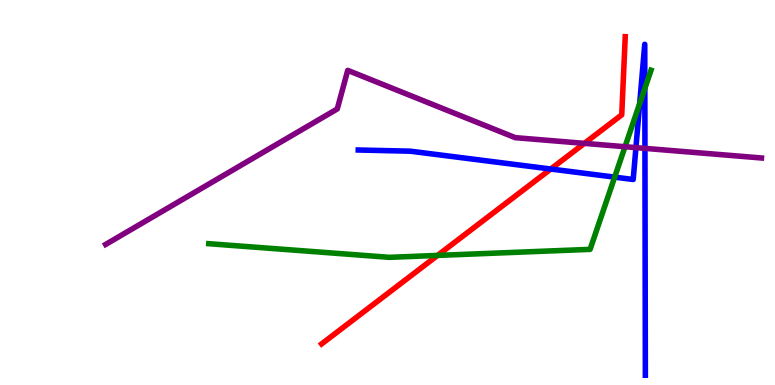[{'lines': ['blue', 'red'], 'intersections': [{'x': 7.11, 'y': 5.61}]}, {'lines': ['green', 'red'], 'intersections': [{'x': 5.65, 'y': 3.37}]}, {'lines': ['purple', 'red'], 'intersections': [{'x': 7.54, 'y': 6.28}]}, {'lines': ['blue', 'green'], 'intersections': [{'x': 7.93, 'y': 5.4}, {'x': 8.25, 'y': 7.31}, {'x': 8.32, 'y': 7.7}]}, {'lines': ['blue', 'purple'], 'intersections': [{'x': 8.21, 'y': 6.17}, {'x': 8.32, 'y': 6.15}]}, {'lines': ['green', 'purple'], 'intersections': [{'x': 8.06, 'y': 6.19}]}]